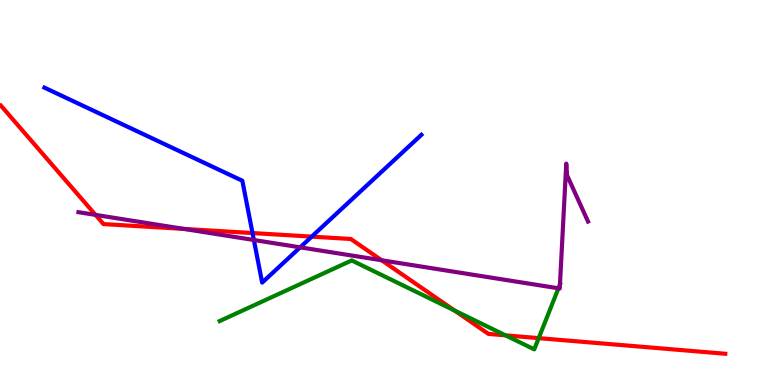[{'lines': ['blue', 'red'], 'intersections': [{'x': 3.26, 'y': 3.95}, {'x': 4.02, 'y': 3.85}]}, {'lines': ['green', 'red'], 'intersections': [{'x': 5.86, 'y': 1.93}, {'x': 6.52, 'y': 1.29}, {'x': 6.95, 'y': 1.22}]}, {'lines': ['purple', 'red'], 'intersections': [{'x': 1.23, 'y': 4.42}, {'x': 2.37, 'y': 4.05}, {'x': 4.92, 'y': 3.24}]}, {'lines': ['blue', 'green'], 'intersections': []}, {'lines': ['blue', 'purple'], 'intersections': [{'x': 3.28, 'y': 3.77}, {'x': 3.87, 'y': 3.58}]}, {'lines': ['green', 'purple'], 'intersections': [{'x': 7.21, 'y': 2.51}, {'x': 7.23, 'y': 2.61}]}]